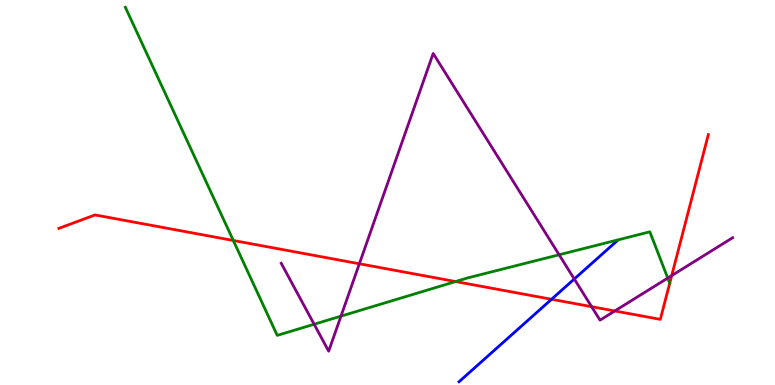[{'lines': ['blue', 'red'], 'intersections': [{'x': 7.12, 'y': 2.23}]}, {'lines': ['green', 'red'], 'intersections': [{'x': 3.01, 'y': 3.75}, {'x': 5.88, 'y': 2.69}, {'x': 8.64, 'y': 2.64}]}, {'lines': ['purple', 'red'], 'intersections': [{'x': 4.64, 'y': 3.15}, {'x': 7.63, 'y': 2.03}, {'x': 7.93, 'y': 1.92}, {'x': 8.67, 'y': 2.84}]}, {'lines': ['blue', 'green'], 'intersections': []}, {'lines': ['blue', 'purple'], 'intersections': [{'x': 7.41, 'y': 2.75}]}, {'lines': ['green', 'purple'], 'intersections': [{'x': 4.05, 'y': 1.58}, {'x': 4.4, 'y': 1.79}, {'x': 7.21, 'y': 3.38}, {'x': 8.62, 'y': 2.78}]}]